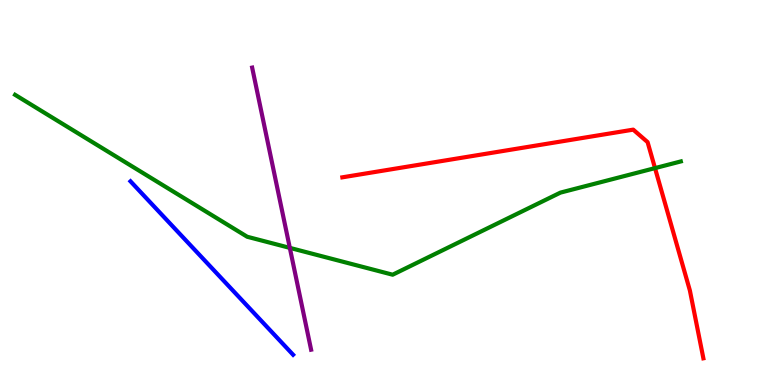[{'lines': ['blue', 'red'], 'intersections': []}, {'lines': ['green', 'red'], 'intersections': [{'x': 8.45, 'y': 5.63}]}, {'lines': ['purple', 'red'], 'intersections': []}, {'lines': ['blue', 'green'], 'intersections': []}, {'lines': ['blue', 'purple'], 'intersections': []}, {'lines': ['green', 'purple'], 'intersections': [{'x': 3.74, 'y': 3.56}]}]